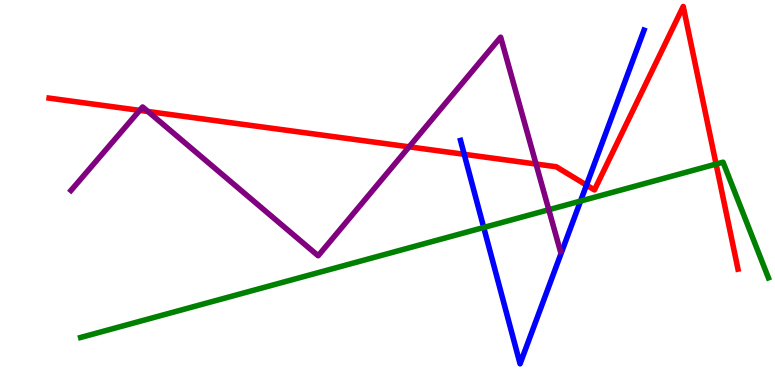[{'lines': ['blue', 'red'], 'intersections': [{'x': 5.99, 'y': 5.99}, {'x': 7.57, 'y': 5.19}]}, {'lines': ['green', 'red'], 'intersections': [{'x': 9.24, 'y': 5.74}]}, {'lines': ['purple', 'red'], 'intersections': [{'x': 1.8, 'y': 7.13}, {'x': 1.91, 'y': 7.1}, {'x': 5.28, 'y': 6.19}, {'x': 6.92, 'y': 5.74}]}, {'lines': ['blue', 'green'], 'intersections': [{'x': 6.24, 'y': 4.09}, {'x': 7.49, 'y': 4.78}]}, {'lines': ['blue', 'purple'], 'intersections': []}, {'lines': ['green', 'purple'], 'intersections': [{'x': 7.08, 'y': 4.55}]}]